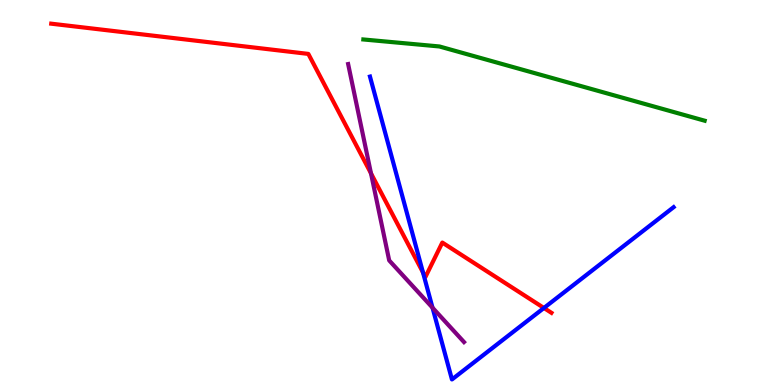[{'lines': ['blue', 'red'], 'intersections': [{'x': 5.46, 'y': 2.92}, {'x': 7.02, 'y': 2.0}]}, {'lines': ['green', 'red'], 'intersections': []}, {'lines': ['purple', 'red'], 'intersections': [{'x': 4.79, 'y': 5.5}]}, {'lines': ['blue', 'green'], 'intersections': []}, {'lines': ['blue', 'purple'], 'intersections': [{'x': 5.58, 'y': 2.01}]}, {'lines': ['green', 'purple'], 'intersections': []}]